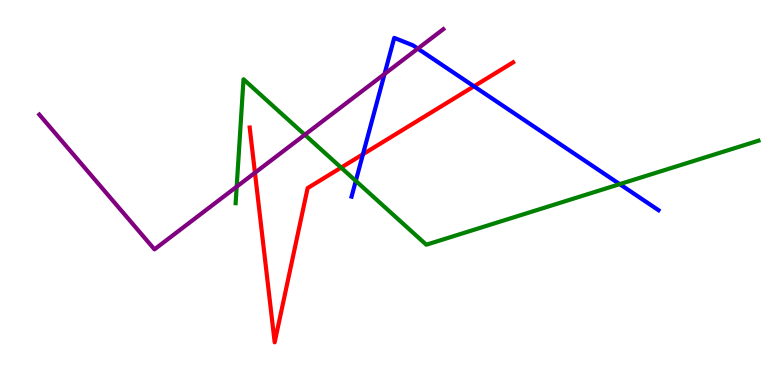[{'lines': ['blue', 'red'], 'intersections': [{'x': 4.68, 'y': 5.99}, {'x': 6.12, 'y': 7.76}]}, {'lines': ['green', 'red'], 'intersections': [{'x': 4.4, 'y': 5.65}]}, {'lines': ['purple', 'red'], 'intersections': [{'x': 3.29, 'y': 5.51}]}, {'lines': ['blue', 'green'], 'intersections': [{'x': 4.59, 'y': 5.3}, {'x': 8.0, 'y': 5.22}]}, {'lines': ['blue', 'purple'], 'intersections': [{'x': 4.96, 'y': 8.08}, {'x': 5.39, 'y': 8.74}]}, {'lines': ['green', 'purple'], 'intersections': [{'x': 3.05, 'y': 5.15}, {'x': 3.93, 'y': 6.5}]}]